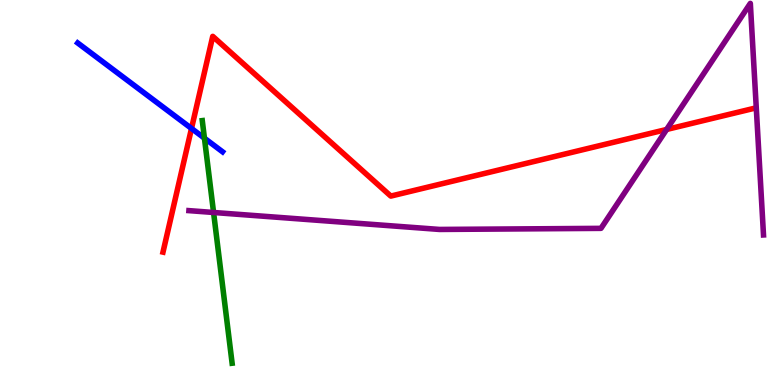[{'lines': ['blue', 'red'], 'intersections': [{'x': 2.47, 'y': 6.66}]}, {'lines': ['green', 'red'], 'intersections': []}, {'lines': ['purple', 'red'], 'intersections': [{'x': 8.6, 'y': 6.64}]}, {'lines': ['blue', 'green'], 'intersections': [{'x': 2.64, 'y': 6.41}]}, {'lines': ['blue', 'purple'], 'intersections': []}, {'lines': ['green', 'purple'], 'intersections': [{'x': 2.76, 'y': 4.48}]}]